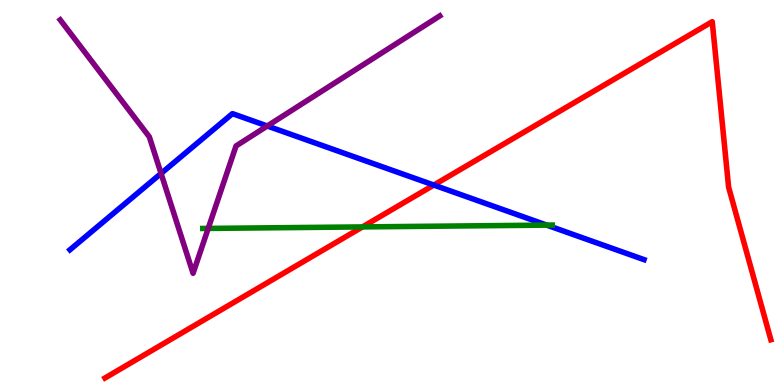[{'lines': ['blue', 'red'], 'intersections': [{'x': 5.6, 'y': 5.19}]}, {'lines': ['green', 'red'], 'intersections': [{'x': 4.68, 'y': 4.11}]}, {'lines': ['purple', 'red'], 'intersections': []}, {'lines': ['blue', 'green'], 'intersections': [{'x': 7.05, 'y': 4.15}]}, {'lines': ['blue', 'purple'], 'intersections': [{'x': 2.08, 'y': 5.49}, {'x': 3.45, 'y': 6.73}]}, {'lines': ['green', 'purple'], 'intersections': [{'x': 2.69, 'y': 4.07}]}]